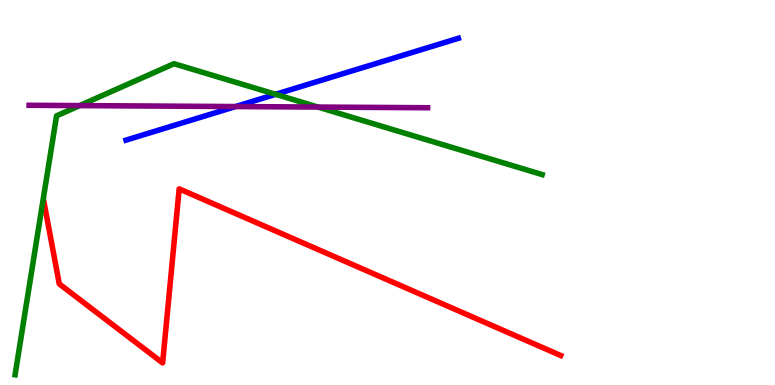[{'lines': ['blue', 'red'], 'intersections': []}, {'lines': ['green', 'red'], 'intersections': []}, {'lines': ['purple', 'red'], 'intersections': []}, {'lines': ['blue', 'green'], 'intersections': [{'x': 3.56, 'y': 7.55}]}, {'lines': ['blue', 'purple'], 'intersections': [{'x': 3.04, 'y': 7.23}]}, {'lines': ['green', 'purple'], 'intersections': [{'x': 1.03, 'y': 7.26}, {'x': 4.1, 'y': 7.22}]}]